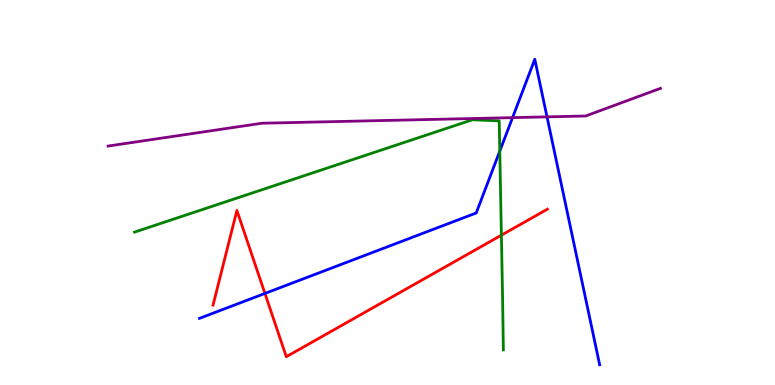[{'lines': ['blue', 'red'], 'intersections': [{'x': 3.42, 'y': 2.38}]}, {'lines': ['green', 'red'], 'intersections': [{'x': 6.47, 'y': 3.89}]}, {'lines': ['purple', 'red'], 'intersections': []}, {'lines': ['blue', 'green'], 'intersections': [{'x': 6.45, 'y': 6.07}]}, {'lines': ['blue', 'purple'], 'intersections': [{'x': 6.61, 'y': 6.94}, {'x': 7.06, 'y': 6.96}]}, {'lines': ['green', 'purple'], 'intersections': []}]